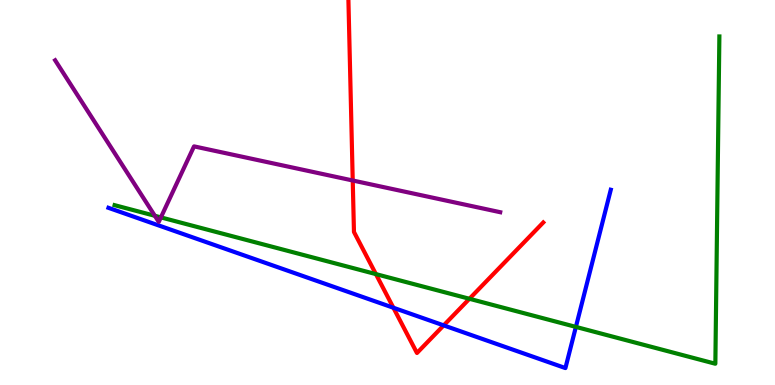[{'lines': ['blue', 'red'], 'intersections': [{'x': 5.08, 'y': 2.01}, {'x': 5.73, 'y': 1.55}]}, {'lines': ['green', 'red'], 'intersections': [{'x': 4.85, 'y': 2.88}, {'x': 6.06, 'y': 2.24}]}, {'lines': ['purple', 'red'], 'intersections': [{'x': 4.55, 'y': 5.31}]}, {'lines': ['blue', 'green'], 'intersections': [{'x': 7.43, 'y': 1.51}]}, {'lines': ['blue', 'purple'], 'intersections': []}, {'lines': ['green', 'purple'], 'intersections': [{'x': 2.0, 'y': 4.4}, {'x': 2.08, 'y': 4.35}]}]